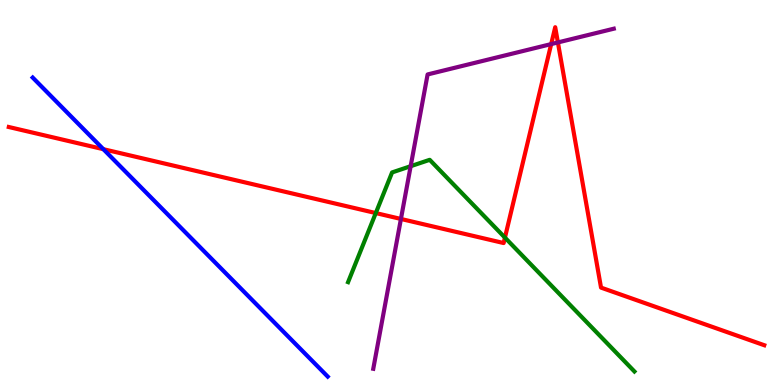[{'lines': ['blue', 'red'], 'intersections': [{'x': 1.33, 'y': 6.13}]}, {'lines': ['green', 'red'], 'intersections': [{'x': 4.85, 'y': 4.47}, {'x': 6.52, 'y': 3.83}]}, {'lines': ['purple', 'red'], 'intersections': [{'x': 5.17, 'y': 4.31}, {'x': 7.11, 'y': 8.85}, {'x': 7.2, 'y': 8.9}]}, {'lines': ['blue', 'green'], 'intersections': []}, {'lines': ['blue', 'purple'], 'intersections': []}, {'lines': ['green', 'purple'], 'intersections': [{'x': 5.3, 'y': 5.68}]}]